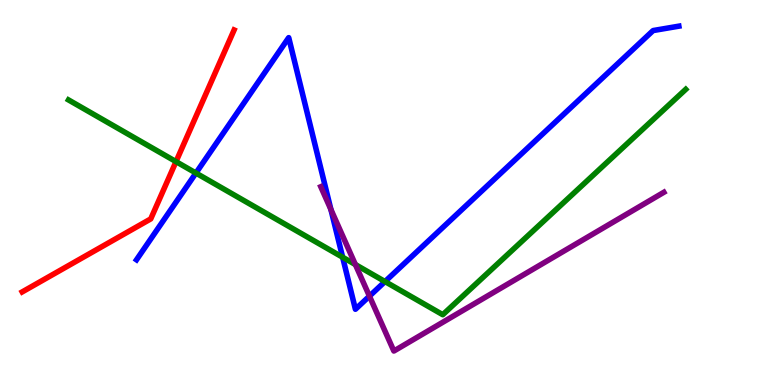[{'lines': ['blue', 'red'], 'intersections': []}, {'lines': ['green', 'red'], 'intersections': [{'x': 2.27, 'y': 5.8}]}, {'lines': ['purple', 'red'], 'intersections': []}, {'lines': ['blue', 'green'], 'intersections': [{'x': 2.53, 'y': 5.51}, {'x': 4.42, 'y': 3.32}, {'x': 4.97, 'y': 2.69}]}, {'lines': ['blue', 'purple'], 'intersections': [{'x': 4.27, 'y': 4.56}, {'x': 4.77, 'y': 2.31}]}, {'lines': ['green', 'purple'], 'intersections': [{'x': 4.59, 'y': 3.13}]}]